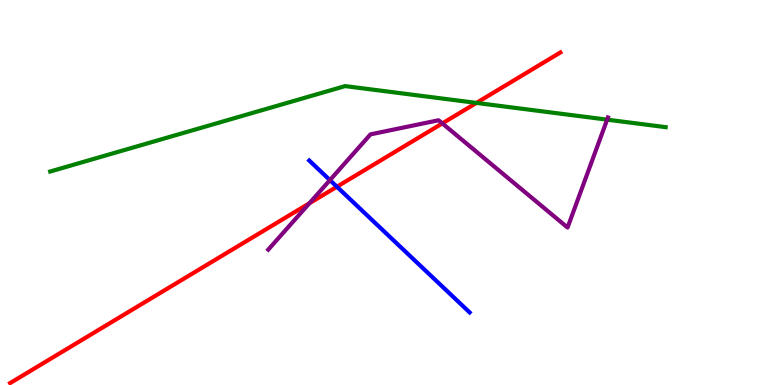[{'lines': ['blue', 'red'], 'intersections': [{'x': 4.35, 'y': 5.15}]}, {'lines': ['green', 'red'], 'intersections': [{'x': 6.15, 'y': 7.33}]}, {'lines': ['purple', 'red'], 'intersections': [{'x': 3.99, 'y': 4.72}, {'x': 5.71, 'y': 6.79}]}, {'lines': ['blue', 'green'], 'intersections': []}, {'lines': ['blue', 'purple'], 'intersections': [{'x': 4.26, 'y': 5.32}]}, {'lines': ['green', 'purple'], 'intersections': [{'x': 7.83, 'y': 6.89}]}]